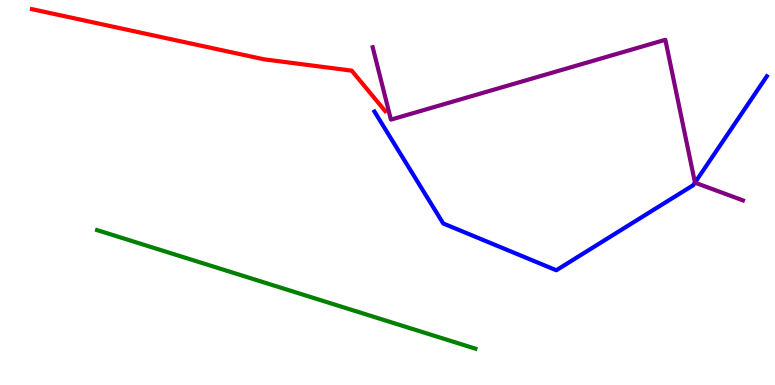[{'lines': ['blue', 'red'], 'intersections': []}, {'lines': ['green', 'red'], 'intersections': []}, {'lines': ['purple', 'red'], 'intersections': []}, {'lines': ['blue', 'green'], 'intersections': []}, {'lines': ['blue', 'purple'], 'intersections': [{'x': 8.97, 'y': 5.26}]}, {'lines': ['green', 'purple'], 'intersections': []}]